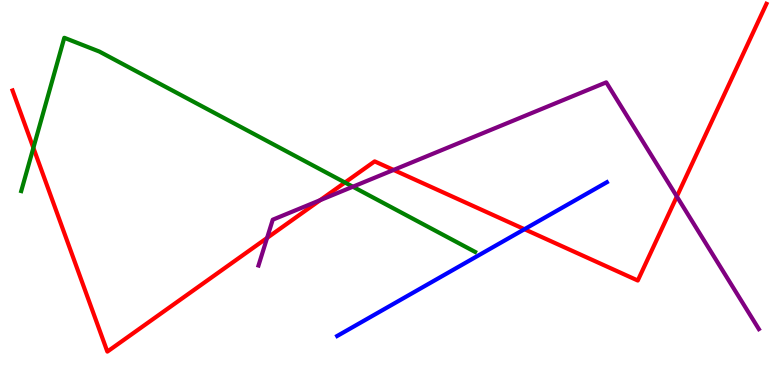[{'lines': ['blue', 'red'], 'intersections': [{'x': 6.77, 'y': 4.05}]}, {'lines': ['green', 'red'], 'intersections': [{'x': 0.431, 'y': 6.16}, {'x': 4.45, 'y': 5.26}]}, {'lines': ['purple', 'red'], 'intersections': [{'x': 3.45, 'y': 3.82}, {'x': 4.13, 'y': 4.8}, {'x': 5.08, 'y': 5.59}, {'x': 8.73, 'y': 4.9}]}, {'lines': ['blue', 'green'], 'intersections': []}, {'lines': ['blue', 'purple'], 'intersections': []}, {'lines': ['green', 'purple'], 'intersections': [{'x': 4.55, 'y': 5.15}]}]